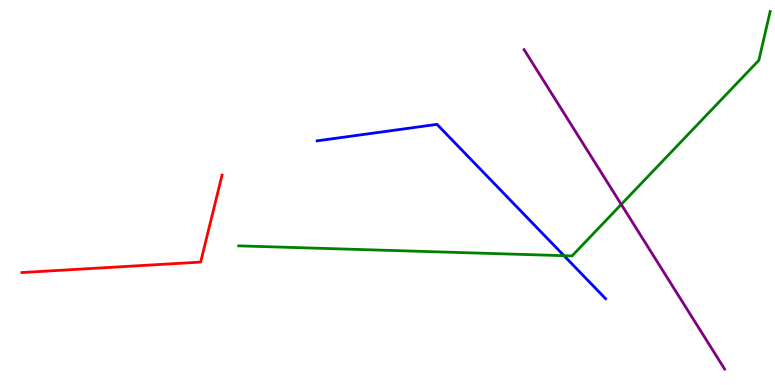[{'lines': ['blue', 'red'], 'intersections': []}, {'lines': ['green', 'red'], 'intersections': []}, {'lines': ['purple', 'red'], 'intersections': []}, {'lines': ['blue', 'green'], 'intersections': [{'x': 7.28, 'y': 3.36}]}, {'lines': ['blue', 'purple'], 'intersections': []}, {'lines': ['green', 'purple'], 'intersections': [{'x': 8.02, 'y': 4.69}]}]